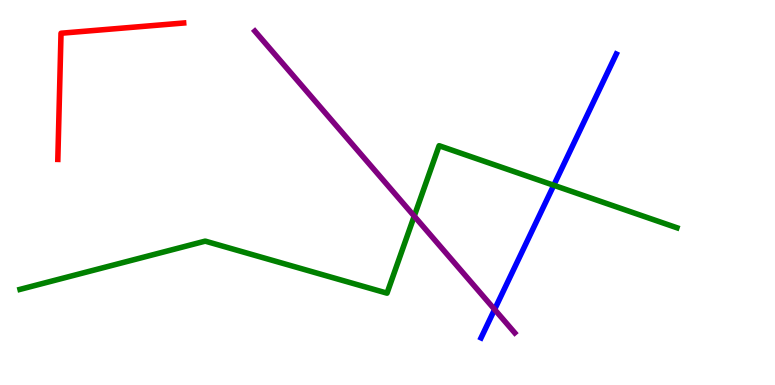[{'lines': ['blue', 'red'], 'intersections': []}, {'lines': ['green', 'red'], 'intersections': []}, {'lines': ['purple', 'red'], 'intersections': []}, {'lines': ['blue', 'green'], 'intersections': [{'x': 7.15, 'y': 5.19}]}, {'lines': ['blue', 'purple'], 'intersections': [{'x': 6.38, 'y': 1.96}]}, {'lines': ['green', 'purple'], 'intersections': [{'x': 5.34, 'y': 4.39}]}]